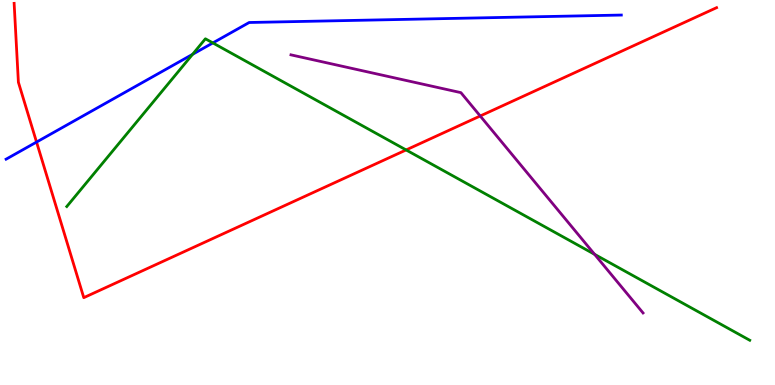[{'lines': ['blue', 'red'], 'intersections': [{'x': 0.472, 'y': 6.31}]}, {'lines': ['green', 'red'], 'intersections': [{'x': 5.24, 'y': 6.11}]}, {'lines': ['purple', 'red'], 'intersections': [{'x': 6.2, 'y': 6.99}]}, {'lines': ['blue', 'green'], 'intersections': [{'x': 2.48, 'y': 8.59}, {'x': 2.75, 'y': 8.89}]}, {'lines': ['blue', 'purple'], 'intersections': []}, {'lines': ['green', 'purple'], 'intersections': [{'x': 7.67, 'y': 3.39}]}]